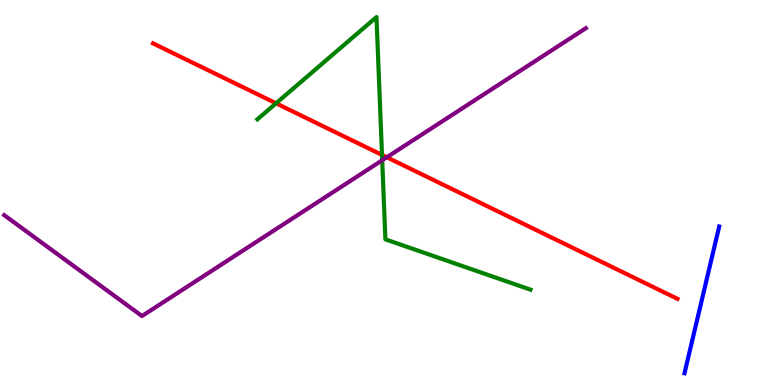[{'lines': ['blue', 'red'], 'intersections': []}, {'lines': ['green', 'red'], 'intersections': [{'x': 3.56, 'y': 7.32}, {'x': 4.93, 'y': 5.98}]}, {'lines': ['purple', 'red'], 'intersections': [{'x': 4.99, 'y': 5.92}]}, {'lines': ['blue', 'green'], 'intersections': []}, {'lines': ['blue', 'purple'], 'intersections': []}, {'lines': ['green', 'purple'], 'intersections': [{'x': 4.93, 'y': 5.84}]}]